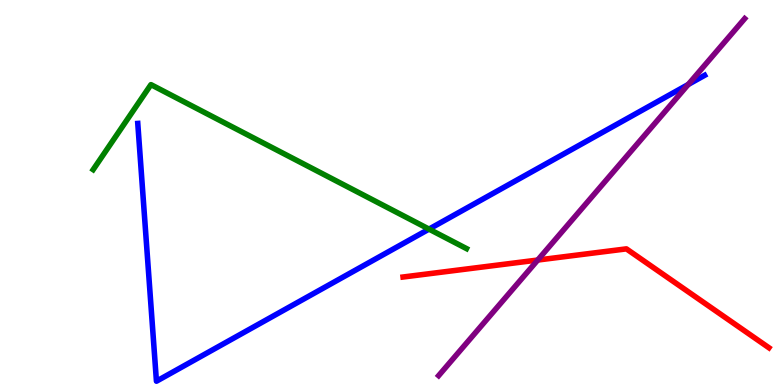[{'lines': ['blue', 'red'], 'intersections': []}, {'lines': ['green', 'red'], 'intersections': []}, {'lines': ['purple', 'red'], 'intersections': [{'x': 6.94, 'y': 3.25}]}, {'lines': ['blue', 'green'], 'intersections': [{'x': 5.54, 'y': 4.05}]}, {'lines': ['blue', 'purple'], 'intersections': [{'x': 8.88, 'y': 7.81}]}, {'lines': ['green', 'purple'], 'intersections': []}]